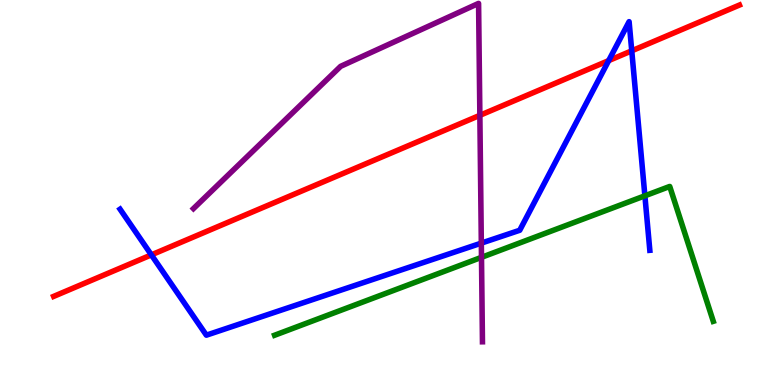[{'lines': ['blue', 'red'], 'intersections': [{'x': 1.95, 'y': 3.38}, {'x': 7.85, 'y': 8.43}, {'x': 8.15, 'y': 8.68}]}, {'lines': ['green', 'red'], 'intersections': []}, {'lines': ['purple', 'red'], 'intersections': [{'x': 6.19, 'y': 7.0}]}, {'lines': ['blue', 'green'], 'intersections': [{'x': 8.32, 'y': 4.91}]}, {'lines': ['blue', 'purple'], 'intersections': [{'x': 6.21, 'y': 3.69}]}, {'lines': ['green', 'purple'], 'intersections': [{'x': 6.21, 'y': 3.32}]}]